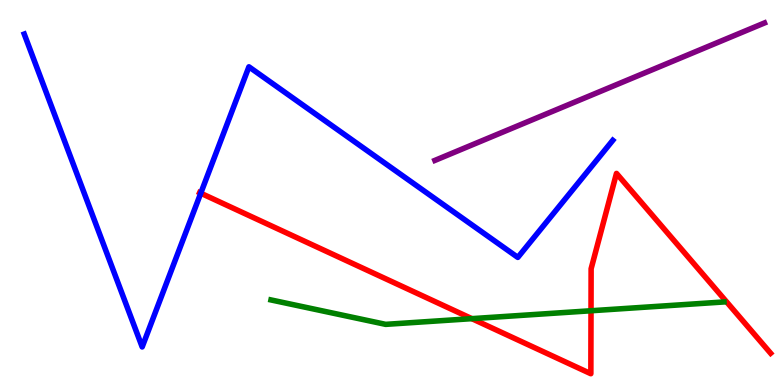[{'lines': ['blue', 'red'], 'intersections': [{'x': 2.59, 'y': 4.98}]}, {'lines': ['green', 'red'], 'intersections': [{'x': 6.09, 'y': 1.72}, {'x': 7.63, 'y': 1.93}]}, {'lines': ['purple', 'red'], 'intersections': []}, {'lines': ['blue', 'green'], 'intersections': []}, {'lines': ['blue', 'purple'], 'intersections': []}, {'lines': ['green', 'purple'], 'intersections': []}]